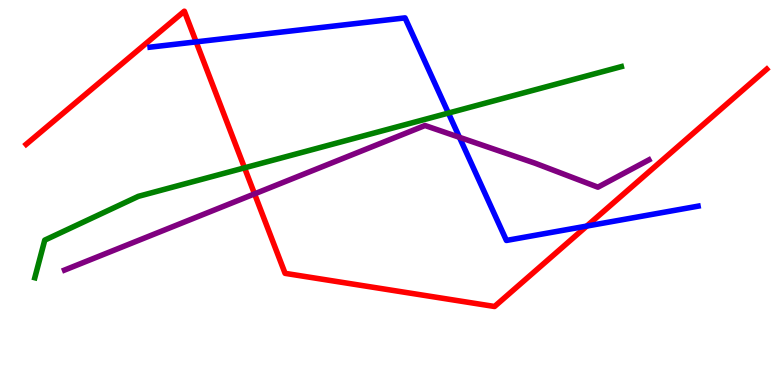[{'lines': ['blue', 'red'], 'intersections': [{'x': 2.53, 'y': 8.91}, {'x': 7.57, 'y': 4.13}]}, {'lines': ['green', 'red'], 'intersections': [{'x': 3.16, 'y': 5.64}]}, {'lines': ['purple', 'red'], 'intersections': [{'x': 3.28, 'y': 4.96}]}, {'lines': ['blue', 'green'], 'intersections': [{'x': 5.79, 'y': 7.06}]}, {'lines': ['blue', 'purple'], 'intersections': [{'x': 5.93, 'y': 6.43}]}, {'lines': ['green', 'purple'], 'intersections': []}]